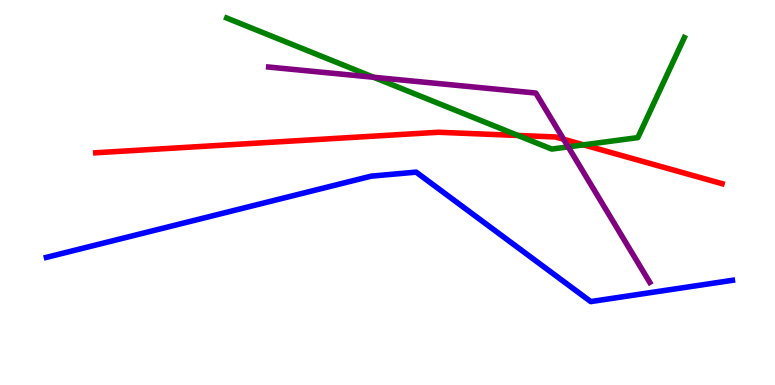[{'lines': ['blue', 'red'], 'intersections': []}, {'lines': ['green', 'red'], 'intersections': [{'x': 6.68, 'y': 6.48}, {'x': 7.53, 'y': 6.24}]}, {'lines': ['purple', 'red'], 'intersections': [{'x': 7.27, 'y': 6.38}]}, {'lines': ['blue', 'green'], 'intersections': []}, {'lines': ['blue', 'purple'], 'intersections': []}, {'lines': ['green', 'purple'], 'intersections': [{'x': 4.82, 'y': 7.99}, {'x': 7.33, 'y': 6.18}]}]